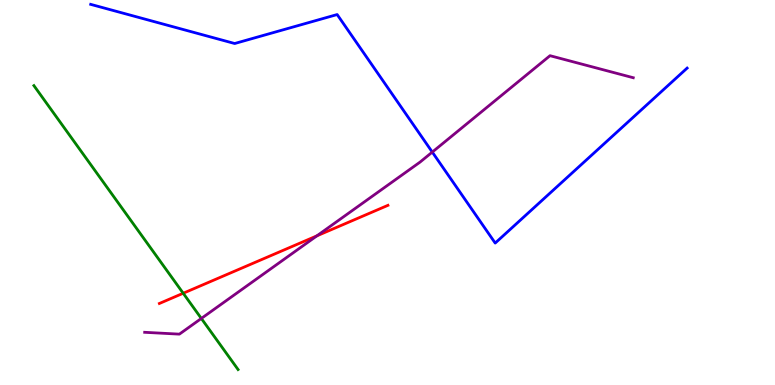[{'lines': ['blue', 'red'], 'intersections': []}, {'lines': ['green', 'red'], 'intersections': [{'x': 2.36, 'y': 2.38}]}, {'lines': ['purple', 'red'], 'intersections': [{'x': 4.09, 'y': 3.87}]}, {'lines': ['blue', 'green'], 'intersections': []}, {'lines': ['blue', 'purple'], 'intersections': [{'x': 5.58, 'y': 6.05}]}, {'lines': ['green', 'purple'], 'intersections': [{'x': 2.6, 'y': 1.73}]}]